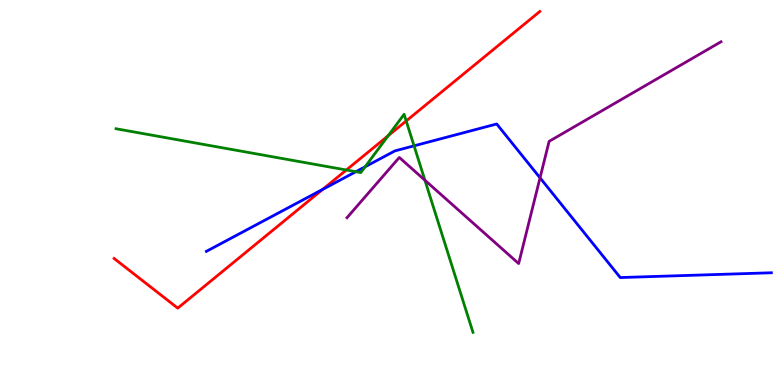[{'lines': ['blue', 'red'], 'intersections': [{'x': 4.16, 'y': 5.08}]}, {'lines': ['green', 'red'], 'intersections': [{'x': 4.47, 'y': 5.58}, {'x': 5.01, 'y': 6.47}, {'x': 5.24, 'y': 6.86}]}, {'lines': ['purple', 'red'], 'intersections': []}, {'lines': ['blue', 'green'], 'intersections': [{'x': 4.59, 'y': 5.54}, {'x': 4.71, 'y': 5.67}, {'x': 5.34, 'y': 6.21}]}, {'lines': ['blue', 'purple'], 'intersections': [{'x': 6.97, 'y': 5.38}]}, {'lines': ['green', 'purple'], 'intersections': [{'x': 5.48, 'y': 5.32}]}]